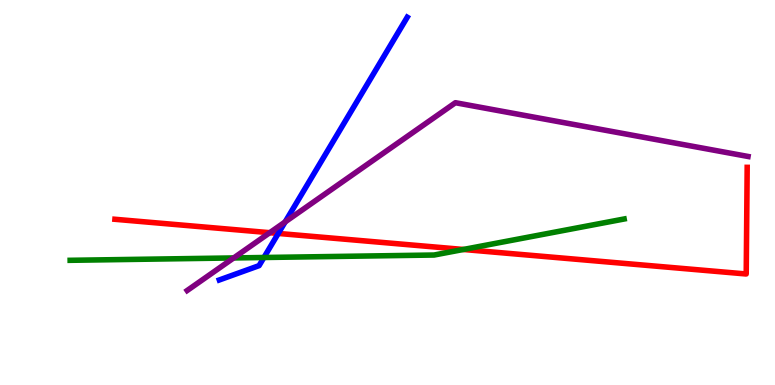[{'lines': ['blue', 'red'], 'intersections': [{'x': 3.59, 'y': 3.94}]}, {'lines': ['green', 'red'], 'intersections': [{'x': 5.98, 'y': 3.52}]}, {'lines': ['purple', 'red'], 'intersections': [{'x': 3.48, 'y': 3.96}]}, {'lines': ['blue', 'green'], 'intersections': [{'x': 3.41, 'y': 3.31}]}, {'lines': ['blue', 'purple'], 'intersections': [{'x': 3.68, 'y': 4.24}]}, {'lines': ['green', 'purple'], 'intersections': [{'x': 3.02, 'y': 3.3}]}]